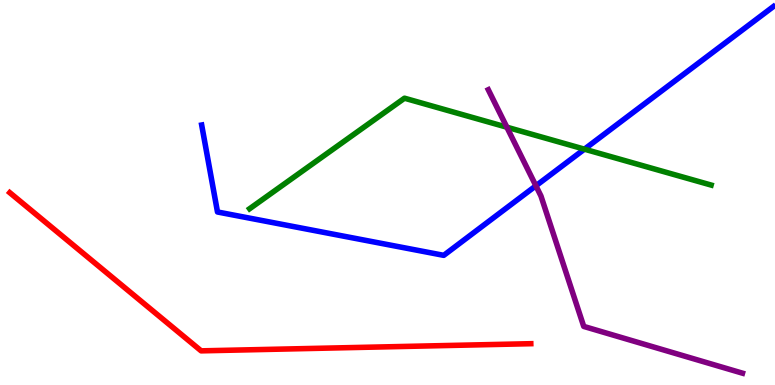[{'lines': ['blue', 'red'], 'intersections': []}, {'lines': ['green', 'red'], 'intersections': []}, {'lines': ['purple', 'red'], 'intersections': []}, {'lines': ['blue', 'green'], 'intersections': [{'x': 7.54, 'y': 6.13}]}, {'lines': ['blue', 'purple'], 'intersections': [{'x': 6.91, 'y': 5.17}]}, {'lines': ['green', 'purple'], 'intersections': [{'x': 6.54, 'y': 6.7}]}]